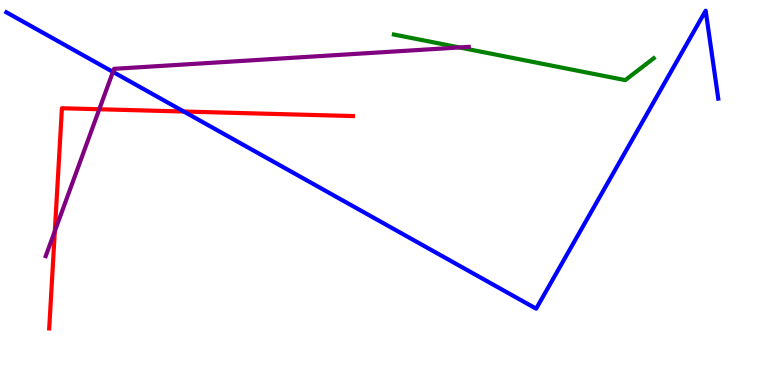[{'lines': ['blue', 'red'], 'intersections': [{'x': 2.37, 'y': 7.1}]}, {'lines': ['green', 'red'], 'intersections': []}, {'lines': ['purple', 'red'], 'intersections': [{'x': 0.707, 'y': 4.0}, {'x': 1.28, 'y': 7.16}]}, {'lines': ['blue', 'green'], 'intersections': []}, {'lines': ['blue', 'purple'], 'intersections': [{'x': 1.46, 'y': 8.13}]}, {'lines': ['green', 'purple'], 'intersections': [{'x': 5.93, 'y': 8.77}]}]